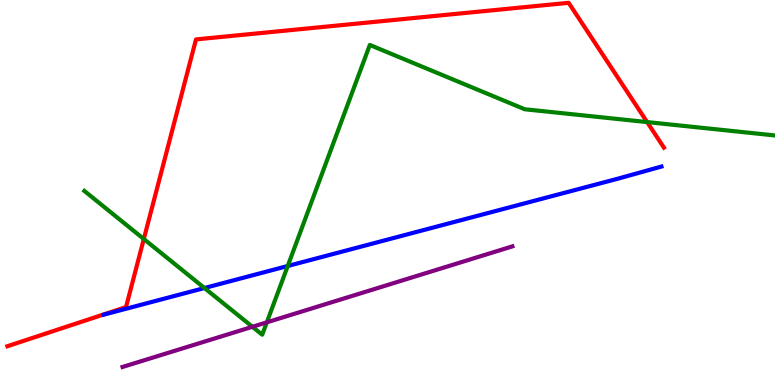[{'lines': ['blue', 'red'], 'intersections': []}, {'lines': ['green', 'red'], 'intersections': [{'x': 1.86, 'y': 3.79}, {'x': 8.35, 'y': 6.83}]}, {'lines': ['purple', 'red'], 'intersections': []}, {'lines': ['blue', 'green'], 'intersections': [{'x': 2.64, 'y': 2.52}, {'x': 3.71, 'y': 3.09}]}, {'lines': ['blue', 'purple'], 'intersections': []}, {'lines': ['green', 'purple'], 'intersections': [{'x': 3.26, 'y': 1.51}, {'x': 3.44, 'y': 1.63}]}]